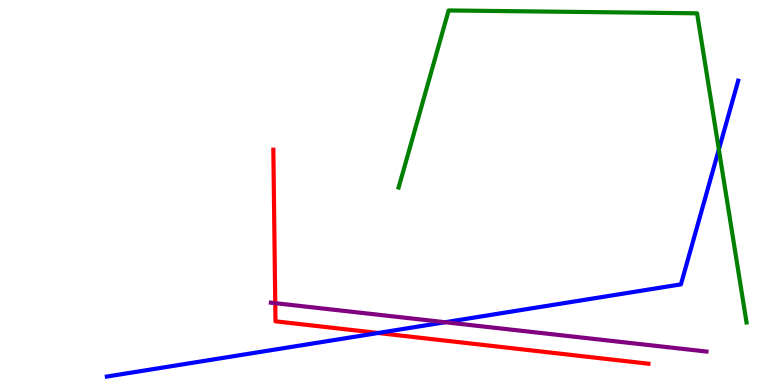[{'lines': ['blue', 'red'], 'intersections': [{'x': 4.88, 'y': 1.35}]}, {'lines': ['green', 'red'], 'intersections': []}, {'lines': ['purple', 'red'], 'intersections': [{'x': 3.55, 'y': 2.13}]}, {'lines': ['blue', 'green'], 'intersections': [{'x': 9.28, 'y': 6.12}]}, {'lines': ['blue', 'purple'], 'intersections': [{'x': 5.74, 'y': 1.63}]}, {'lines': ['green', 'purple'], 'intersections': []}]